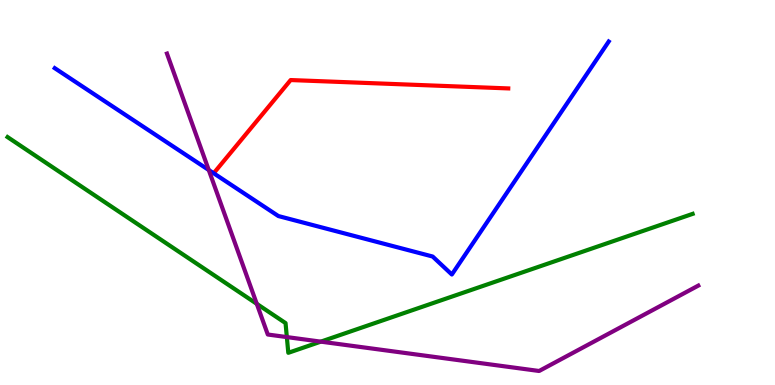[{'lines': ['blue', 'red'], 'intersections': []}, {'lines': ['green', 'red'], 'intersections': []}, {'lines': ['purple', 'red'], 'intersections': []}, {'lines': ['blue', 'green'], 'intersections': []}, {'lines': ['blue', 'purple'], 'intersections': [{'x': 2.69, 'y': 5.58}]}, {'lines': ['green', 'purple'], 'intersections': [{'x': 3.31, 'y': 2.11}, {'x': 3.7, 'y': 1.24}, {'x': 4.14, 'y': 1.13}]}]